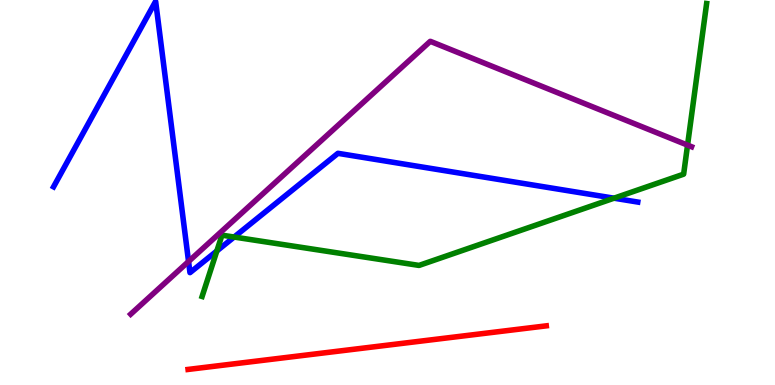[{'lines': ['blue', 'red'], 'intersections': []}, {'lines': ['green', 'red'], 'intersections': []}, {'lines': ['purple', 'red'], 'intersections': []}, {'lines': ['blue', 'green'], 'intersections': [{'x': 2.8, 'y': 3.48}, {'x': 3.02, 'y': 3.84}, {'x': 7.92, 'y': 4.85}]}, {'lines': ['blue', 'purple'], 'intersections': [{'x': 2.43, 'y': 3.21}]}, {'lines': ['green', 'purple'], 'intersections': [{'x': 8.87, 'y': 6.23}]}]